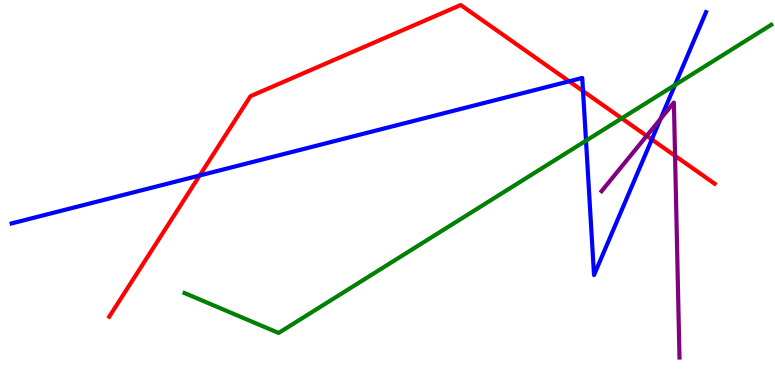[{'lines': ['blue', 'red'], 'intersections': [{'x': 2.58, 'y': 5.44}, {'x': 7.34, 'y': 7.89}, {'x': 7.52, 'y': 7.63}, {'x': 8.41, 'y': 6.38}]}, {'lines': ['green', 'red'], 'intersections': [{'x': 8.02, 'y': 6.93}]}, {'lines': ['purple', 'red'], 'intersections': [{'x': 8.34, 'y': 6.47}, {'x': 8.71, 'y': 5.95}]}, {'lines': ['blue', 'green'], 'intersections': [{'x': 7.56, 'y': 6.35}, {'x': 8.71, 'y': 7.79}]}, {'lines': ['blue', 'purple'], 'intersections': [{'x': 8.52, 'y': 6.91}]}, {'lines': ['green', 'purple'], 'intersections': []}]